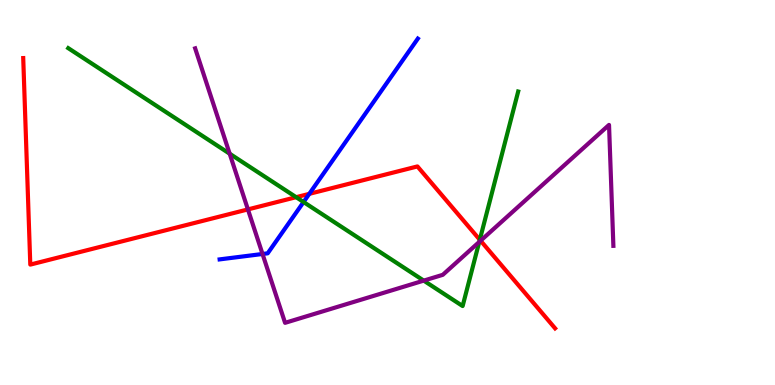[{'lines': ['blue', 'red'], 'intersections': [{'x': 3.99, 'y': 4.96}]}, {'lines': ['green', 'red'], 'intersections': [{'x': 3.82, 'y': 4.88}, {'x': 6.19, 'y': 3.77}]}, {'lines': ['purple', 'red'], 'intersections': [{'x': 3.2, 'y': 4.56}, {'x': 6.2, 'y': 3.75}]}, {'lines': ['blue', 'green'], 'intersections': [{'x': 3.92, 'y': 4.75}]}, {'lines': ['blue', 'purple'], 'intersections': [{'x': 3.39, 'y': 3.4}]}, {'lines': ['green', 'purple'], 'intersections': [{'x': 2.96, 'y': 6.01}, {'x': 5.47, 'y': 2.71}, {'x': 6.18, 'y': 3.72}]}]